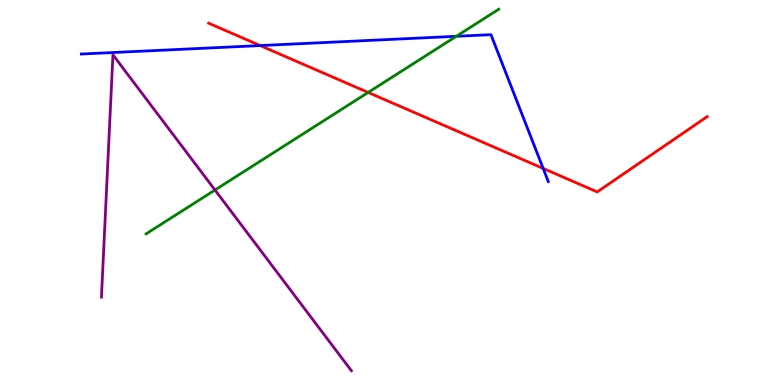[{'lines': ['blue', 'red'], 'intersections': [{'x': 3.36, 'y': 8.82}, {'x': 7.01, 'y': 5.63}]}, {'lines': ['green', 'red'], 'intersections': [{'x': 4.75, 'y': 7.6}]}, {'lines': ['purple', 'red'], 'intersections': []}, {'lines': ['blue', 'green'], 'intersections': [{'x': 5.89, 'y': 9.06}]}, {'lines': ['blue', 'purple'], 'intersections': []}, {'lines': ['green', 'purple'], 'intersections': [{'x': 2.77, 'y': 5.06}]}]